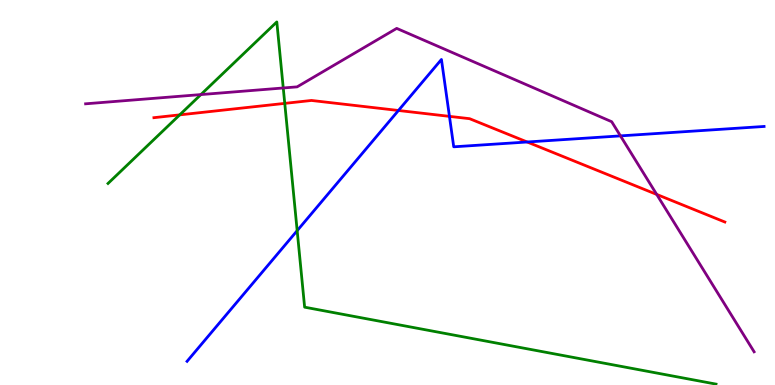[{'lines': ['blue', 'red'], 'intersections': [{'x': 5.14, 'y': 7.13}, {'x': 5.8, 'y': 6.98}, {'x': 6.8, 'y': 6.31}]}, {'lines': ['green', 'red'], 'intersections': [{'x': 2.32, 'y': 7.02}, {'x': 3.67, 'y': 7.31}]}, {'lines': ['purple', 'red'], 'intersections': [{'x': 8.47, 'y': 4.95}]}, {'lines': ['blue', 'green'], 'intersections': [{'x': 3.83, 'y': 4.01}]}, {'lines': ['blue', 'purple'], 'intersections': [{'x': 8.01, 'y': 6.47}]}, {'lines': ['green', 'purple'], 'intersections': [{'x': 2.59, 'y': 7.54}, {'x': 3.65, 'y': 7.71}]}]